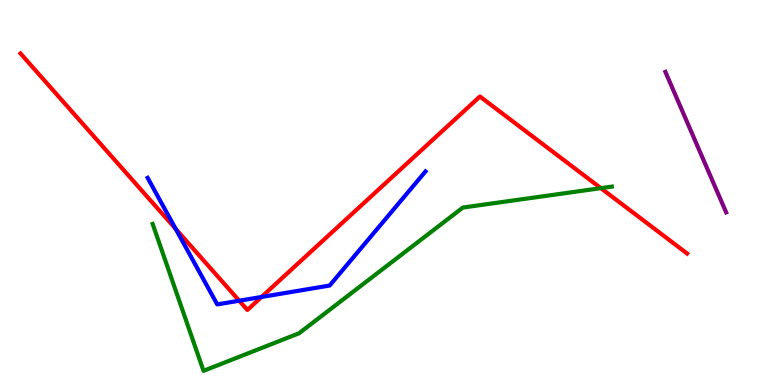[{'lines': ['blue', 'red'], 'intersections': [{'x': 2.27, 'y': 4.05}, {'x': 3.09, 'y': 2.19}, {'x': 3.37, 'y': 2.29}]}, {'lines': ['green', 'red'], 'intersections': [{'x': 7.75, 'y': 5.11}]}, {'lines': ['purple', 'red'], 'intersections': []}, {'lines': ['blue', 'green'], 'intersections': []}, {'lines': ['blue', 'purple'], 'intersections': []}, {'lines': ['green', 'purple'], 'intersections': []}]